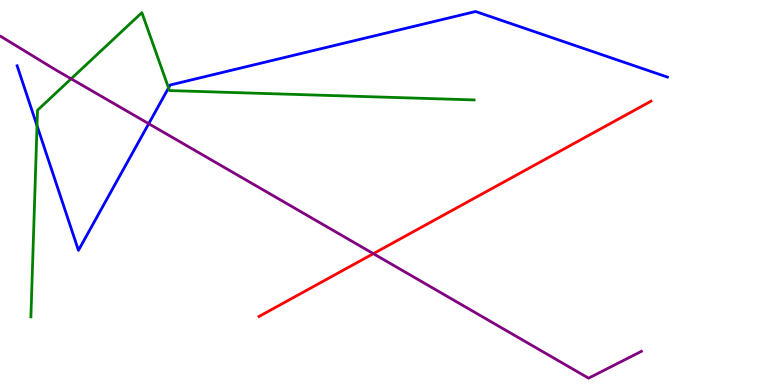[{'lines': ['blue', 'red'], 'intersections': []}, {'lines': ['green', 'red'], 'intersections': []}, {'lines': ['purple', 'red'], 'intersections': [{'x': 4.82, 'y': 3.41}]}, {'lines': ['blue', 'green'], 'intersections': [{'x': 0.478, 'y': 6.74}, {'x': 2.18, 'y': 7.72}]}, {'lines': ['blue', 'purple'], 'intersections': [{'x': 1.92, 'y': 6.79}]}, {'lines': ['green', 'purple'], 'intersections': [{'x': 0.918, 'y': 7.95}]}]